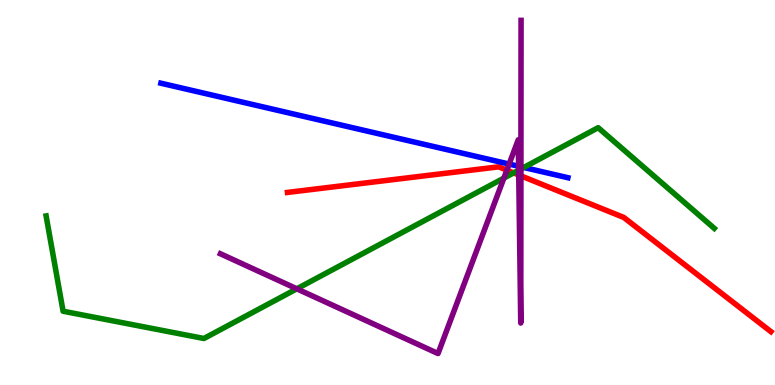[{'lines': ['blue', 'red'], 'intersections': []}, {'lines': ['green', 'red'], 'intersections': [{'x': 6.63, 'y': 5.51}]}, {'lines': ['purple', 'red'], 'intersections': [{'x': 6.54, 'y': 5.58}, {'x': 6.69, 'y': 5.46}, {'x': 6.72, 'y': 5.43}]}, {'lines': ['blue', 'green'], 'intersections': [{'x': 6.76, 'y': 5.65}]}, {'lines': ['blue', 'purple'], 'intersections': [{'x': 6.57, 'y': 5.74}, {'x': 6.69, 'y': 5.68}, {'x': 6.72, 'y': 5.67}]}, {'lines': ['green', 'purple'], 'intersections': [{'x': 3.83, 'y': 2.5}, {'x': 6.5, 'y': 5.37}, {'x': 6.69, 'y': 5.58}, {'x': 6.72, 'y': 5.61}]}]